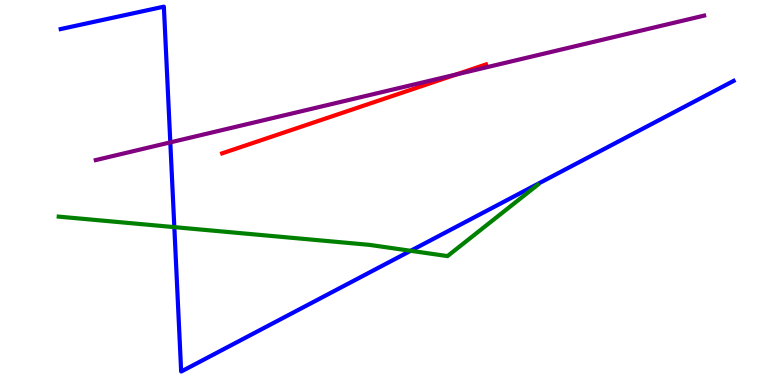[{'lines': ['blue', 'red'], 'intersections': []}, {'lines': ['green', 'red'], 'intersections': []}, {'lines': ['purple', 'red'], 'intersections': [{'x': 5.89, 'y': 8.07}]}, {'lines': ['blue', 'green'], 'intersections': [{'x': 2.25, 'y': 4.1}, {'x': 5.3, 'y': 3.49}]}, {'lines': ['blue', 'purple'], 'intersections': [{'x': 2.2, 'y': 6.3}]}, {'lines': ['green', 'purple'], 'intersections': []}]